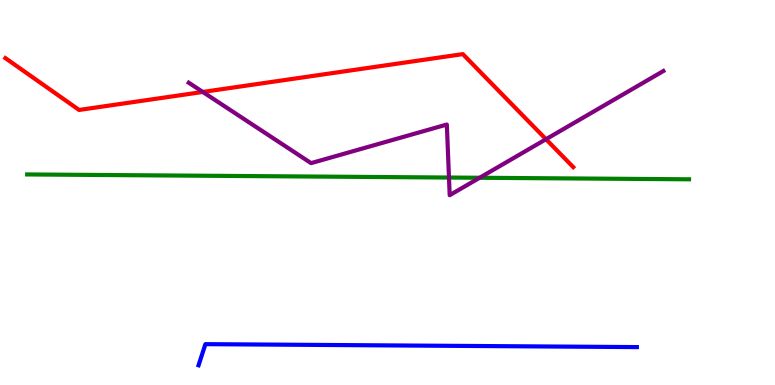[{'lines': ['blue', 'red'], 'intersections': []}, {'lines': ['green', 'red'], 'intersections': []}, {'lines': ['purple', 'red'], 'intersections': [{'x': 2.62, 'y': 7.61}, {'x': 7.05, 'y': 6.38}]}, {'lines': ['blue', 'green'], 'intersections': []}, {'lines': ['blue', 'purple'], 'intersections': []}, {'lines': ['green', 'purple'], 'intersections': [{'x': 5.79, 'y': 5.39}, {'x': 6.19, 'y': 5.38}]}]